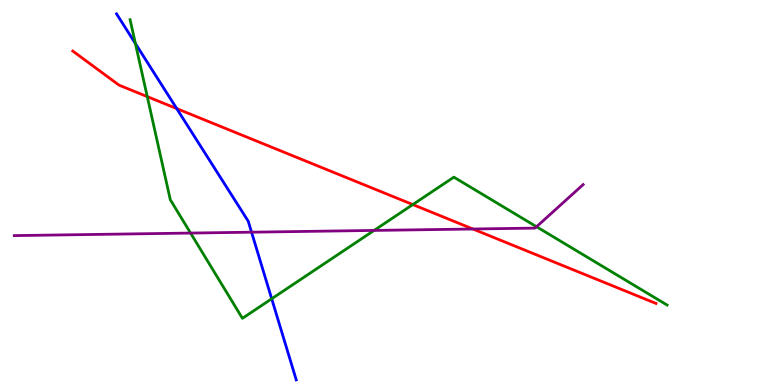[{'lines': ['blue', 'red'], 'intersections': [{'x': 2.28, 'y': 7.18}]}, {'lines': ['green', 'red'], 'intersections': [{'x': 1.9, 'y': 7.49}, {'x': 5.33, 'y': 4.69}]}, {'lines': ['purple', 'red'], 'intersections': [{'x': 6.1, 'y': 4.05}]}, {'lines': ['blue', 'green'], 'intersections': [{'x': 1.75, 'y': 8.87}, {'x': 3.51, 'y': 2.24}]}, {'lines': ['blue', 'purple'], 'intersections': [{'x': 3.25, 'y': 3.97}]}, {'lines': ['green', 'purple'], 'intersections': [{'x': 2.46, 'y': 3.95}, {'x': 4.83, 'y': 4.01}, {'x': 6.92, 'y': 4.11}]}]